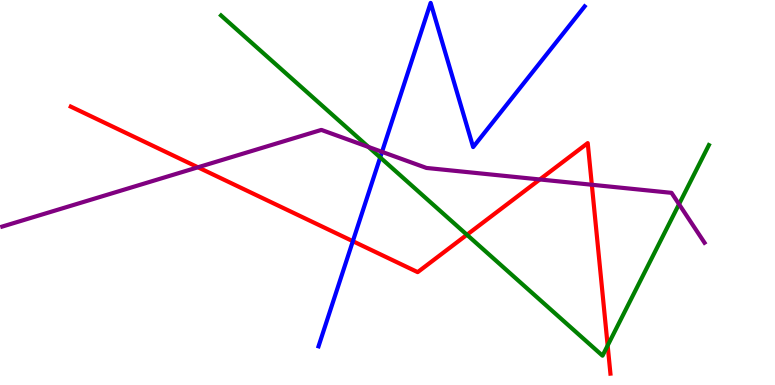[{'lines': ['blue', 'red'], 'intersections': [{'x': 4.55, 'y': 3.73}]}, {'lines': ['green', 'red'], 'intersections': [{'x': 6.02, 'y': 3.9}, {'x': 7.84, 'y': 1.03}]}, {'lines': ['purple', 'red'], 'intersections': [{'x': 2.55, 'y': 5.65}, {'x': 6.97, 'y': 5.34}, {'x': 7.64, 'y': 5.2}]}, {'lines': ['blue', 'green'], 'intersections': [{'x': 4.91, 'y': 5.91}]}, {'lines': ['blue', 'purple'], 'intersections': [{'x': 4.93, 'y': 6.06}]}, {'lines': ['green', 'purple'], 'intersections': [{'x': 4.75, 'y': 6.18}, {'x': 8.76, 'y': 4.7}]}]